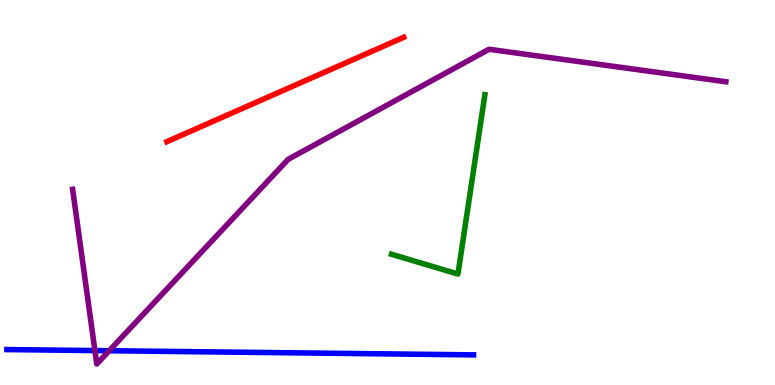[{'lines': ['blue', 'red'], 'intersections': []}, {'lines': ['green', 'red'], 'intersections': []}, {'lines': ['purple', 'red'], 'intersections': []}, {'lines': ['blue', 'green'], 'intersections': []}, {'lines': ['blue', 'purple'], 'intersections': [{'x': 1.22, 'y': 0.894}, {'x': 1.41, 'y': 0.89}]}, {'lines': ['green', 'purple'], 'intersections': []}]